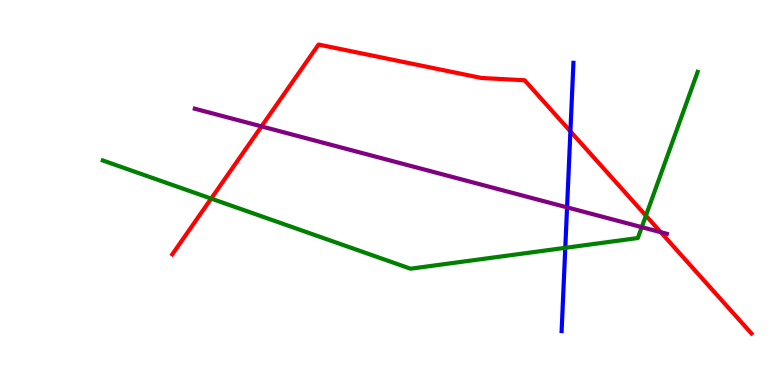[{'lines': ['blue', 'red'], 'intersections': [{'x': 7.36, 'y': 6.59}]}, {'lines': ['green', 'red'], 'intersections': [{'x': 2.72, 'y': 4.84}, {'x': 8.33, 'y': 4.4}]}, {'lines': ['purple', 'red'], 'intersections': [{'x': 3.37, 'y': 6.72}, {'x': 8.53, 'y': 3.97}]}, {'lines': ['blue', 'green'], 'intersections': [{'x': 7.29, 'y': 3.56}]}, {'lines': ['blue', 'purple'], 'intersections': [{'x': 7.32, 'y': 4.61}]}, {'lines': ['green', 'purple'], 'intersections': [{'x': 8.28, 'y': 4.1}]}]